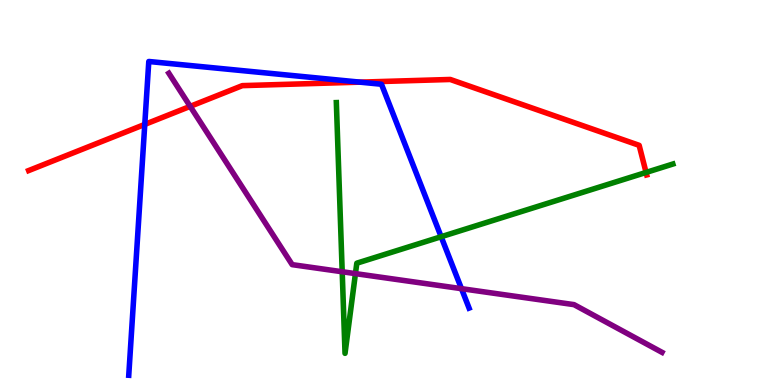[{'lines': ['blue', 'red'], 'intersections': [{'x': 1.87, 'y': 6.77}, {'x': 4.64, 'y': 7.87}]}, {'lines': ['green', 'red'], 'intersections': [{'x': 8.34, 'y': 5.52}]}, {'lines': ['purple', 'red'], 'intersections': [{'x': 2.45, 'y': 7.24}]}, {'lines': ['blue', 'green'], 'intersections': [{'x': 5.69, 'y': 3.85}]}, {'lines': ['blue', 'purple'], 'intersections': [{'x': 5.95, 'y': 2.5}]}, {'lines': ['green', 'purple'], 'intersections': [{'x': 4.42, 'y': 2.94}, {'x': 4.59, 'y': 2.89}]}]